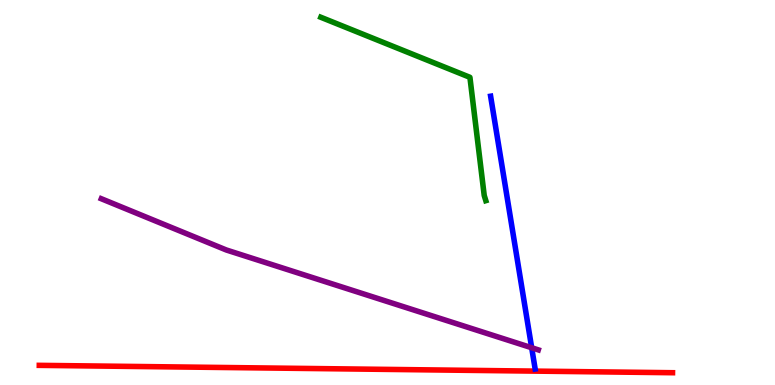[{'lines': ['blue', 'red'], 'intersections': []}, {'lines': ['green', 'red'], 'intersections': []}, {'lines': ['purple', 'red'], 'intersections': []}, {'lines': ['blue', 'green'], 'intersections': []}, {'lines': ['blue', 'purple'], 'intersections': [{'x': 6.86, 'y': 0.968}]}, {'lines': ['green', 'purple'], 'intersections': []}]